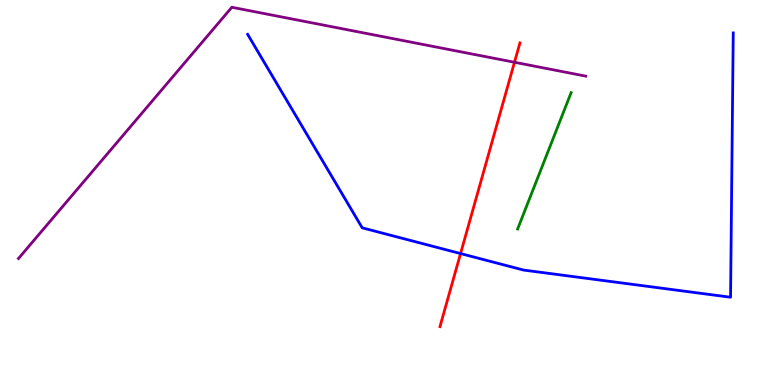[{'lines': ['blue', 'red'], 'intersections': [{'x': 5.94, 'y': 3.41}]}, {'lines': ['green', 'red'], 'intersections': []}, {'lines': ['purple', 'red'], 'intersections': [{'x': 6.64, 'y': 8.38}]}, {'lines': ['blue', 'green'], 'intersections': []}, {'lines': ['blue', 'purple'], 'intersections': []}, {'lines': ['green', 'purple'], 'intersections': []}]